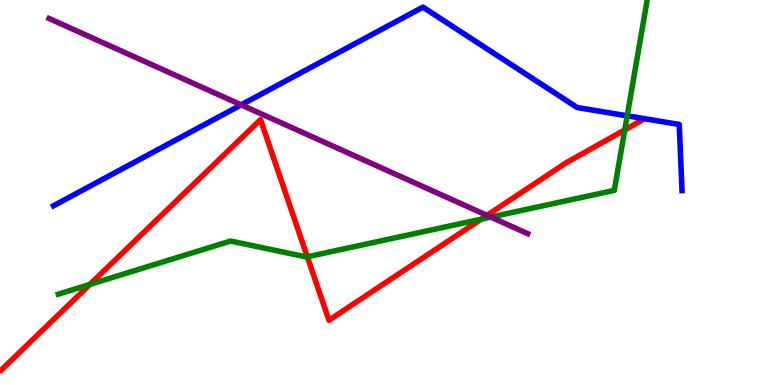[{'lines': ['blue', 'red'], 'intersections': []}, {'lines': ['green', 'red'], 'intersections': [{'x': 1.16, 'y': 2.61}, {'x': 3.97, 'y': 3.33}, {'x': 6.21, 'y': 4.31}, {'x': 8.06, 'y': 6.63}]}, {'lines': ['purple', 'red'], 'intersections': [{'x': 6.28, 'y': 4.41}]}, {'lines': ['blue', 'green'], 'intersections': [{'x': 8.09, 'y': 6.99}]}, {'lines': ['blue', 'purple'], 'intersections': [{'x': 3.11, 'y': 7.28}]}, {'lines': ['green', 'purple'], 'intersections': [{'x': 6.33, 'y': 4.36}]}]